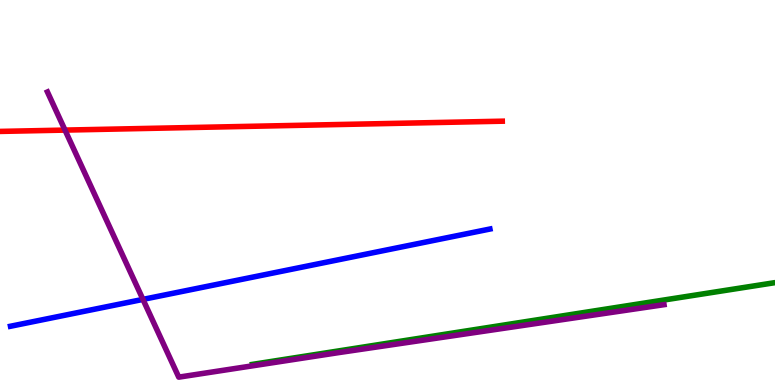[{'lines': ['blue', 'red'], 'intersections': []}, {'lines': ['green', 'red'], 'intersections': []}, {'lines': ['purple', 'red'], 'intersections': [{'x': 0.839, 'y': 6.62}]}, {'lines': ['blue', 'green'], 'intersections': []}, {'lines': ['blue', 'purple'], 'intersections': [{'x': 1.84, 'y': 2.22}]}, {'lines': ['green', 'purple'], 'intersections': []}]